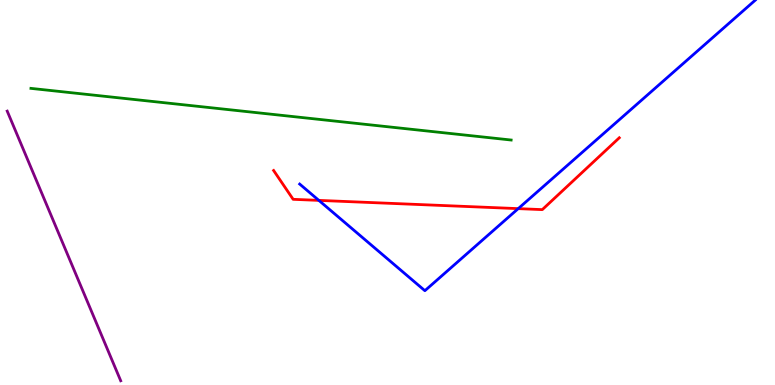[{'lines': ['blue', 'red'], 'intersections': [{'x': 4.11, 'y': 4.8}, {'x': 6.69, 'y': 4.58}]}, {'lines': ['green', 'red'], 'intersections': []}, {'lines': ['purple', 'red'], 'intersections': []}, {'lines': ['blue', 'green'], 'intersections': []}, {'lines': ['blue', 'purple'], 'intersections': []}, {'lines': ['green', 'purple'], 'intersections': []}]